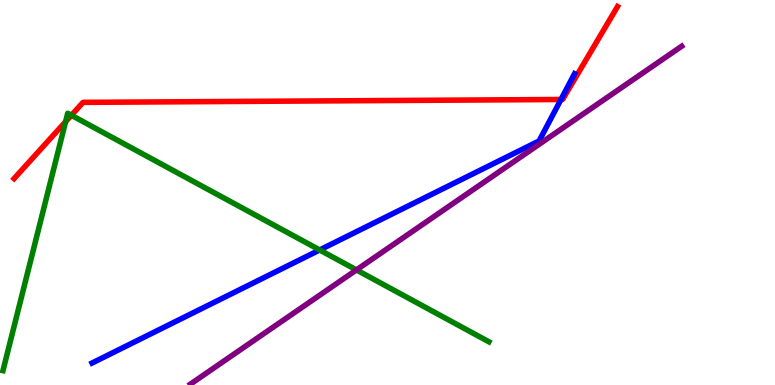[{'lines': ['blue', 'red'], 'intersections': [{'x': 7.24, 'y': 7.42}]}, {'lines': ['green', 'red'], 'intersections': [{'x': 0.847, 'y': 6.84}, {'x': 0.921, 'y': 7.01}]}, {'lines': ['purple', 'red'], 'intersections': []}, {'lines': ['blue', 'green'], 'intersections': [{'x': 4.12, 'y': 3.51}]}, {'lines': ['blue', 'purple'], 'intersections': []}, {'lines': ['green', 'purple'], 'intersections': [{'x': 4.6, 'y': 2.99}]}]